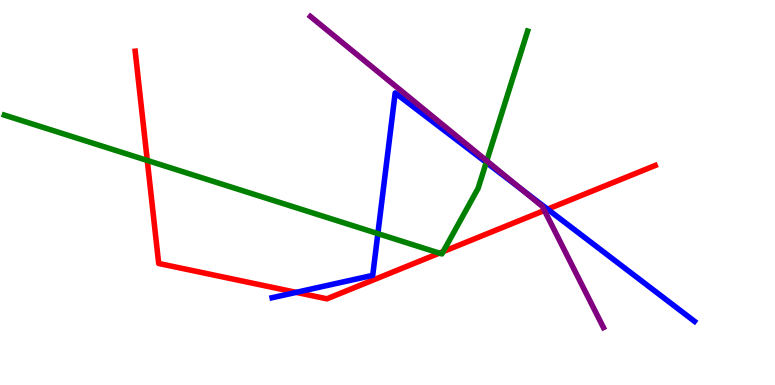[{'lines': ['blue', 'red'], 'intersections': [{'x': 3.82, 'y': 2.41}, {'x': 7.07, 'y': 4.57}]}, {'lines': ['green', 'red'], 'intersections': [{'x': 1.9, 'y': 5.83}, {'x': 5.67, 'y': 3.43}, {'x': 5.72, 'y': 3.47}]}, {'lines': ['purple', 'red'], 'intersections': [{'x': 7.02, 'y': 4.53}]}, {'lines': ['blue', 'green'], 'intersections': [{'x': 4.88, 'y': 3.93}, {'x': 6.27, 'y': 5.78}]}, {'lines': ['blue', 'purple'], 'intersections': [{'x': 6.73, 'y': 5.08}]}, {'lines': ['green', 'purple'], 'intersections': [{'x': 6.28, 'y': 5.82}]}]